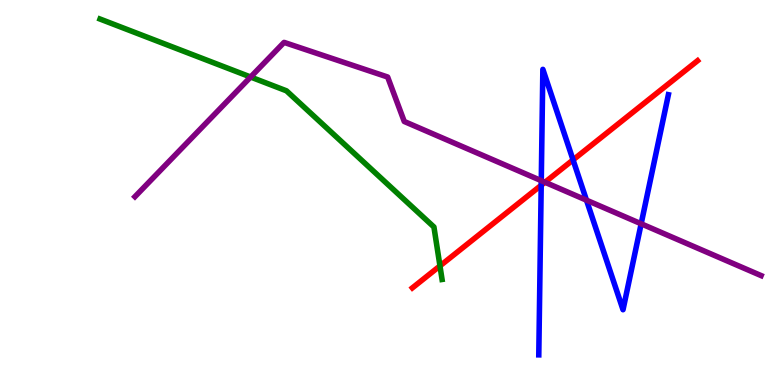[{'lines': ['blue', 'red'], 'intersections': [{'x': 6.98, 'y': 5.19}, {'x': 7.39, 'y': 5.85}]}, {'lines': ['green', 'red'], 'intersections': [{'x': 5.68, 'y': 3.09}]}, {'lines': ['purple', 'red'], 'intersections': [{'x': 7.03, 'y': 5.27}]}, {'lines': ['blue', 'green'], 'intersections': []}, {'lines': ['blue', 'purple'], 'intersections': [{'x': 6.98, 'y': 5.31}, {'x': 7.57, 'y': 4.8}, {'x': 8.27, 'y': 4.19}]}, {'lines': ['green', 'purple'], 'intersections': [{'x': 3.23, 'y': 8.0}]}]